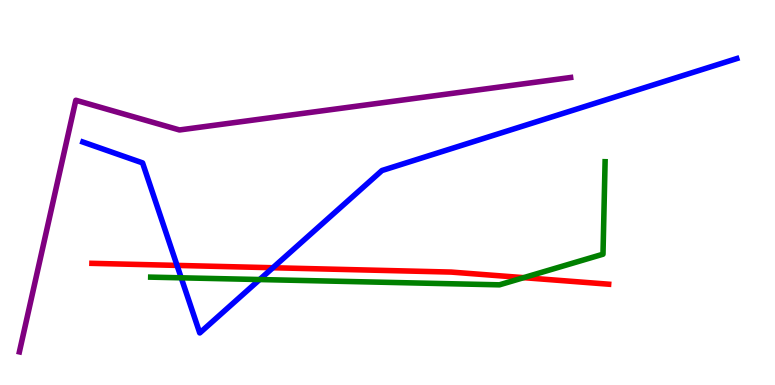[{'lines': ['blue', 'red'], 'intersections': [{'x': 2.28, 'y': 3.11}, {'x': 3.52, 'y': 3.05}]}, {'lines': ['green', 'red'], 'intersections': [{'x': 6.76, 'y': 2.79}]}, {'lines': ['purple', 'red'], 'intersections': []}, {'lines': ['blue', 'green'], 'intersections': [{'x': 2.34, 'y': 2.78}, {'x': 3.35, 'y': 2.74}]}, {'lines': ['blue', 'purple'], 'intersections': []}, {'lines': ['green', 'purple'], 'intersections': []}]